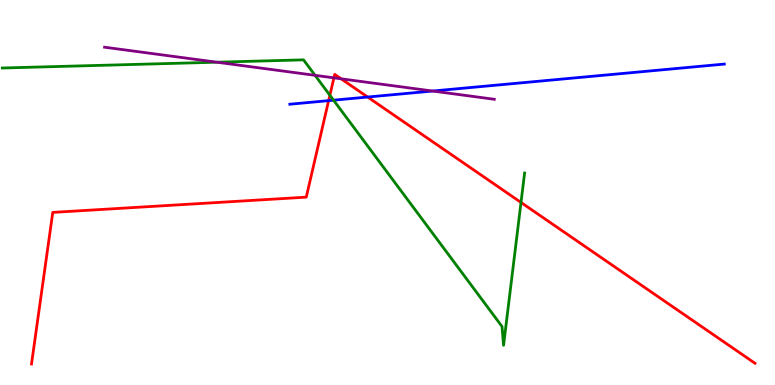[{'lines': ['blue', 'red'], 'intersections': [{'x': 4.24, 'y': 7.39}, {'x': 4.74, 'y': 7.48}]}, {'lines': ['green', 'red'], 'intersections': [{'x': 4.26, 'y': 7.53}, {'x': 6.72, 'y': 4.74}]}, {'lines': ['purple', 'red'], 'intersections': [{'x': 4.31, 'y': 7.98}, {'x': 4.4, 'y': 7.95}]}, {'lines': ['blue', 'green'], 'intersections': [{'x': 4.3, 'y': 7.4}]}, {'lines': ['blue', 'purple'], 'intersections': [{'x': 5.58, 'y': 7.64}]}, {'lines': ['green', 'purple'], 'intersections': [{'x': 2.8, 'y': 8.38}, {'x': 4.07, 'y': 8.04}]}]